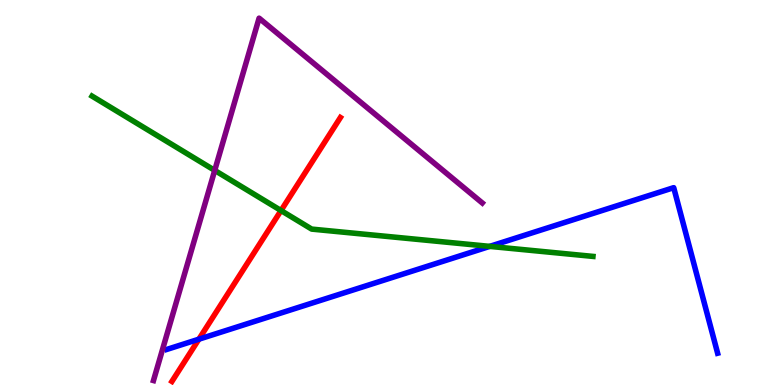[{'lines': ['blue', 'red'], 'intersections': [{'x': 2.57, 'y': 1.19}]}, {'lines': ['green', 'red'], 'intersections': [{'x': 3.63, 'y': 4.53}]}, {'lines': ['purple', 'red'], 'intersections': []}, {'lines': ['blue', 'green'], 'intersections': [{'x': 6.32, 'y': 3.6}]}, {'lines': ['blue', 'purple'], 'intersections': []}, {'lines': ['green', 'purple'], 'intersections': [{'x': 2.77, 'y': 5.57}]}]